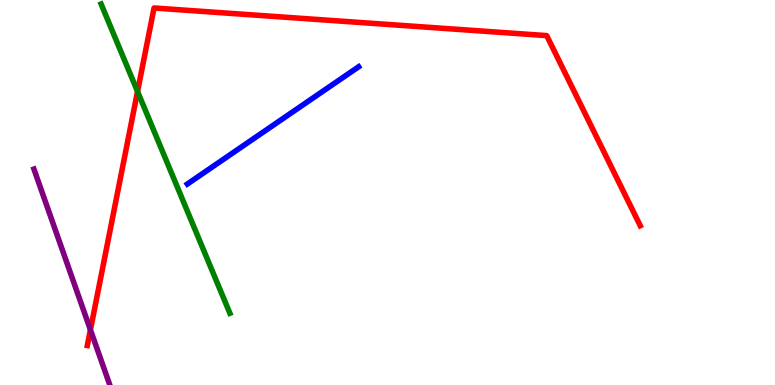[{'lines': ['blue', 'red'], 'intersections': []}, {'lines': ['green', 'red'], 'intersections': [{'x': 1.77, 'y': 7.62}]}, {'lines': ['purple', 'red'], 'intersections': [{'x': 1.17, 'y': 1.43}]}, {'lines': ['blue', 'green'], 'intersections': []}, {'lines': ['blue', 'purple'], 'intersections': []}, {'lines': ['green', 'purple'], 'intersections': []}]